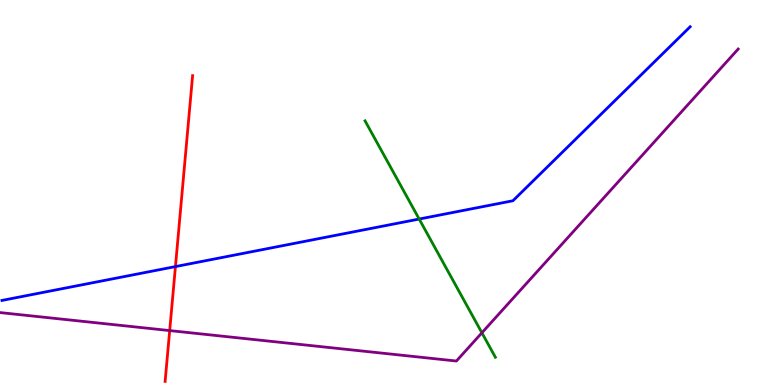[{'lines': ['blue', 'red'], 'intersections': [{'x': 2.26, 'y': 3.08}]}, {'lines': ['green', 'red'], 'intersections': []}, {'lines': ['purple', 'red'], 'intersections': [{'x': 2.19, 'y': 1.41}]}, {'lines': ['blue', 'green'], 'intersections': [{'x': 5.41, 'y': 4.31}]}, {'lines': ['blue', 'purple'], 'intersections': []}, {'lines': ['green', 'purple'], 'intersections': [{'x': 6.22, 'y': 1.36}]}]